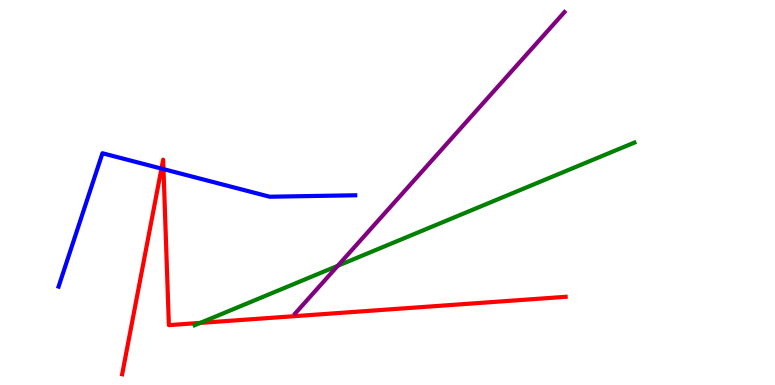[{'lines': ['blue', 'red'], 'intersections': [{'x': 2.08, 'y': 5.62}, {'x': 2.11, 'y': 5.61}]}, {'lines': ['green', 'red'], 'intersections': [{'x': 2.58, 'y': 1.61}]}, {'lines': ['purple', 'red'], 'intersections': []}, {'lines': ['blue', 'green'], 'intersections': []}, {'lines': ['blue', 'purple'], 'intersections': []}, {'lines': ['green', 'purple'], 'intersections': [{'x': 4.36, 'y': 3.1}]}]